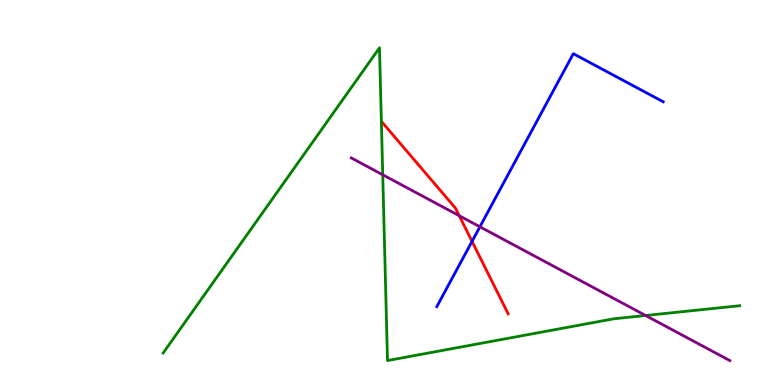[{'lines': ['blue', 'red'], 'intersections': [{'x': 6.09, 'y': 3.73}]}, {'lines': ['green', 'red'], 'intersections': []}, {'lines': ['purple', 'red'], 'intersections': [{'x': 5.93, 'y': 4.4}]}, {'lines': ['blue', 'green'], 'intersections': []}, {'lines': ['blue', 'purple'], 'intersections': [{'x': 6.19, 'y': 4.11}]}, {'lines': ['green', 'purple'], 'intersections': [{'x': 4.94, 'y': 5.46}, {'x': 8.33, 'y': 1.81}]}]